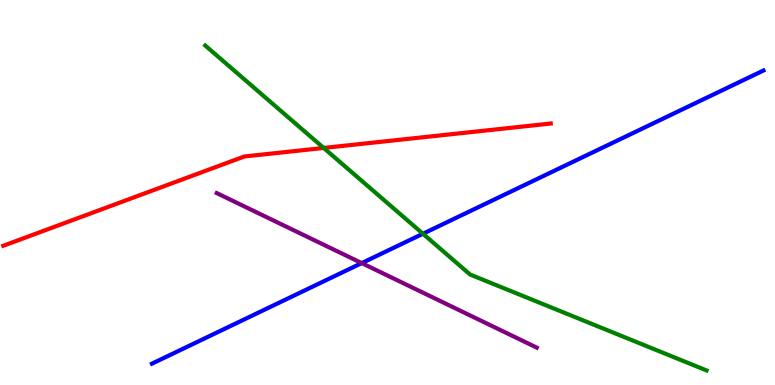[{'lines': ['blue', 'red'], 'intersections': []}, {'lines': ['green', 'red'], 'intersections': [{'x': 4.18, 'y': 6.16}]}, {'lines': ['purple', 'red'], 'intersections': []}, {'lines': ['blue', 'green'], 'intersections': [{'x': 5.46, 'y': 3.93}]}, {'lines': ['blue', 'purple'], 'intersections': [{'x': 4.67, 'y': 3.17}]}, {'lines': ['green', 'purple'], 'intersections': []}]